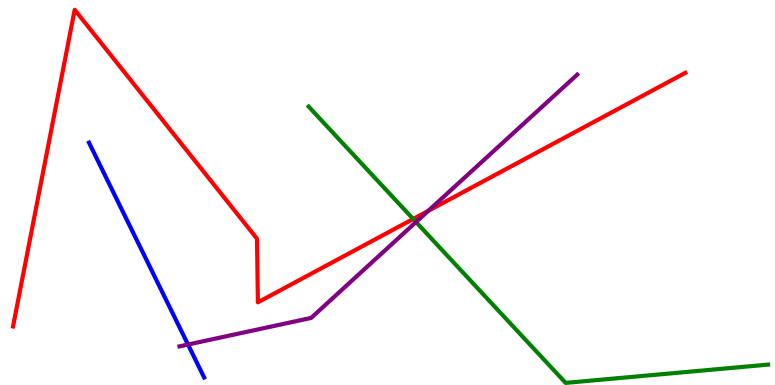[{'lines': ['blue', 'red'], 'intersections': []}, {'lines': ['green', 'red'], 'intersections': [{'x': 5.33, 'y': 4.31}]}, {'lines': ['purple', 'red'], 'intersections': [{'x': 5.53, 'y': 4.52}]}, {'lines': ['blue', 'green'], 'intersections': []}, {'lines': ['blue', 'purple'], 'intersections': [{'x': 2.43, 'y': 1.05}]}, {'lines': ['green', 'purple'], 'intersections': [{'x': 5.37, 'y': 4.23}]}]